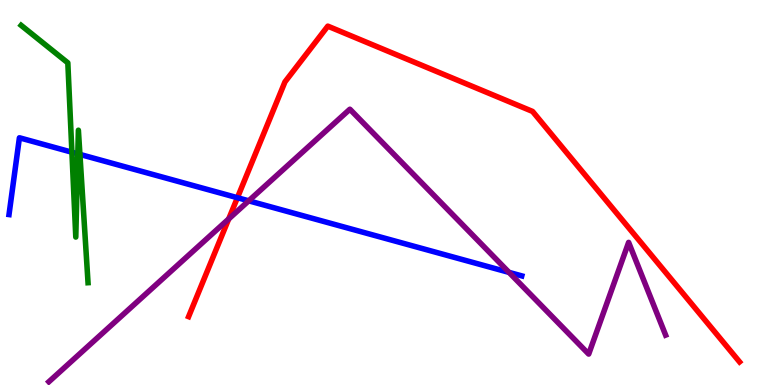[{'lines': ['blue', 'red'], 'intersections': [{'x': 3.06, 'y': 4.86}]}, {'lines': ['green', 'red'], 'intersections': []}, {'lines': ['purple', 'red'], 'intersections': [{'x': 2.95, 'y': 4.31}]}, {'lines': ['blue', 'green'], 'intersections': [{'x': 0.928, 'y': 6.05}, {'x': 1.0, 'y': 6.0}, {'x': 1.03, 'y': 5.99}]}, {'lines': ['blue', 'purple'], 'intersections': [{'x': 3.21, 'y': 4.78}, {'x': 6.57, 'y': 2.93}]}, {'lines': ['green', 'purple'], 'intersections': []}]